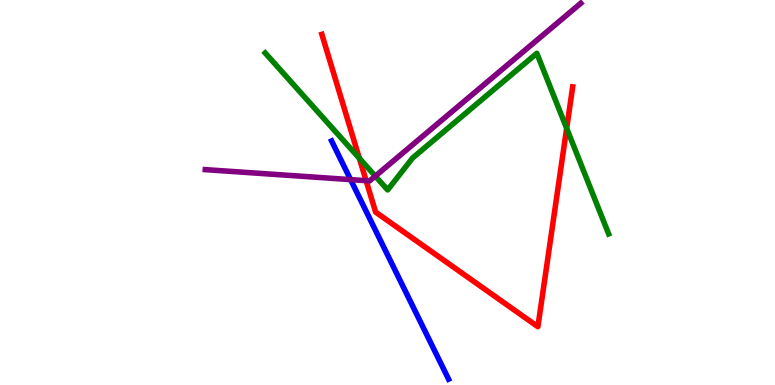[{'lines': ['blue', 'red'], 'intersections': []}, {'lines': ['green', 'red'], 'intersections': [{'x': 4.64, 'y': 5.89}, {'x': 7.31, 'y': 6.67}]}, {'lines': ['purple', 'red'], 'intersections': [{'x': 4.72, 'y': 5.31}]}, {'lines': ['blue', 'green'], 'intersections': []}, {'lines': ['blue', 'purple'], 'intersections': [{'x': 4.52, 'y': 5.33}]}, {'lines': ['green', 'purple'], 'intersections': [{'x': 4.84, 'y': 5.43}]}]